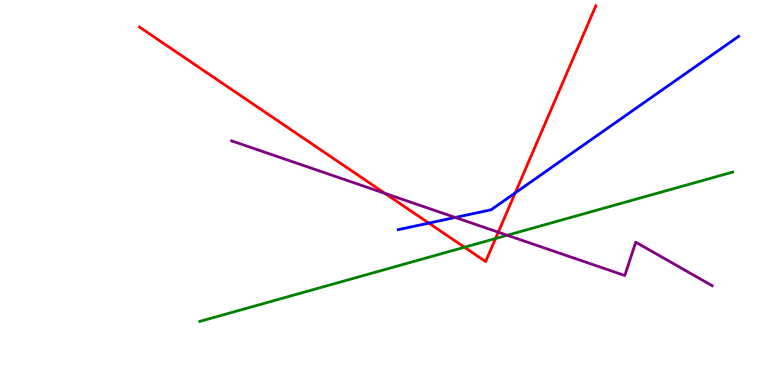[{'lines': ['blue', 'red'], 'intersections': [{'x': 5.53, 'y': 4.2}, {'x': 6.65, 'y': 4.99}]}, {'lines': ['green', 'red'], 'intersections': [{'x': 5.99, 'y': 3.58}, {'x': 6.39, 'y': 3.8}]}, {'lines': ['purple', 'red'], 'intersections': [{'x': 4.97, 'y': 4.98}, {'x': 6.43, 'y': 3.97}]}, {'lines': ['blue', 'green'], 'intersections': []}, {'lines': ['blue', 'purple'], 'intersections': [{'x': 5.87, 'y': 4.35}]}, {'lines': ['green', 'purple'], 'intersections': [{'x': 6.55, 'y': 3.89}]}]